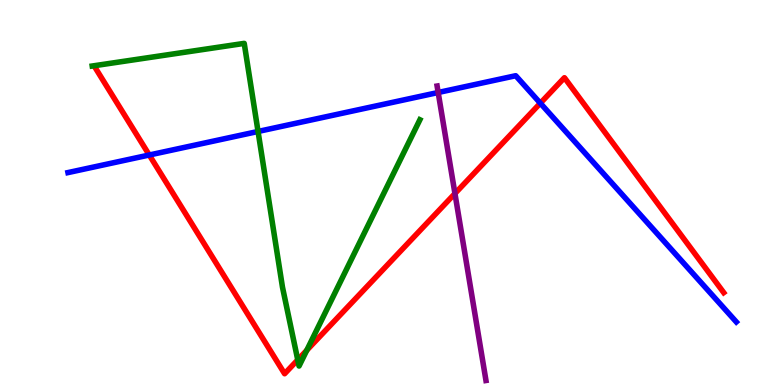[{'lines': ['blue', 'red'], 'intersections': [{'x': 1.93, 'y': 5.97}, {'x': 6.97, 'y': 7.32}]}, {'lines': ['green', 'red'], 'intersections': [{'x': 3.84, 'y': 0.654}, {'x': 3.96, 'y': 0.902}]}, {'lines': ['purple', 'red'], 'intersections': [{'x': 5.87, 'y': 4.97}]}, {'lines': ['blue', 'green'], 'intersections': [{'x': 3.33, 'y': 6.59}]}, {'lines': ['blue', 'purple'], 'intersections': [{'x': 5.65, 'y': 7.6}]}, {'lines': ['green', 'purple'], 'intersections': []}]